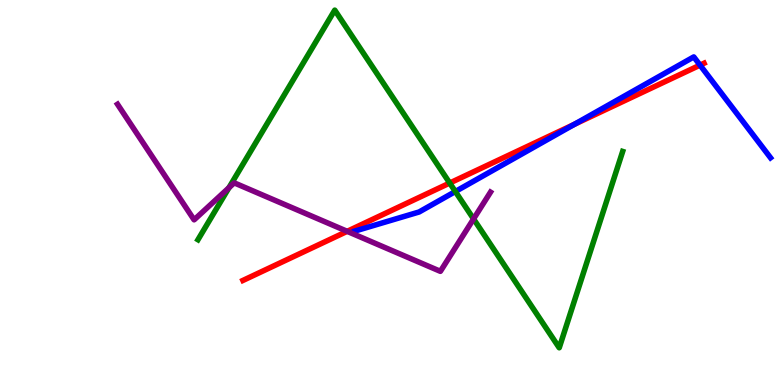[{'lines': ['blue', 'red'], 'intersections': [{'x': 7.41, 'y': 6.77}, {'x': 9.03, 'y': 8.31}]}, {'lines': ['green', 'red'], 'intersections': [{'x': 5.8, 'y': 5.25}]}, {'lines': ['purple', 'red'], 'intersections': [{'x': 4.48, 'y': 3.99}]}, {'lines': ['blue', 'green'], 'intersections': [{'x': 5.88, 'y': 5.03}]}, {'lines': ['blue', 'purple'], 'intersections': []}, {'lines': ['green', 'purple'], 'intersections': [{'x': 2.95, 'y': 5.12}, {'x': 6.11, 'y': 4.31}]}]